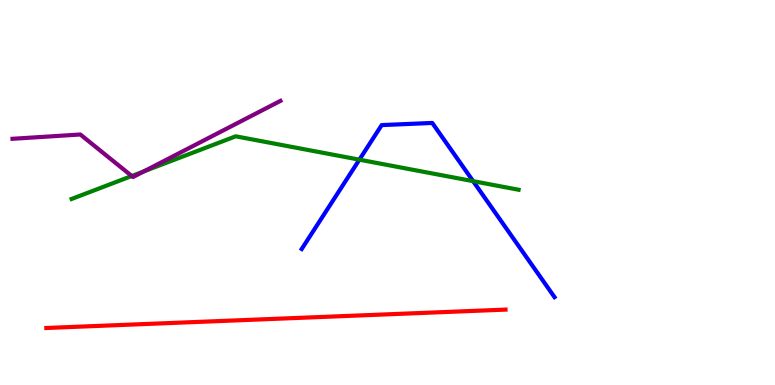[{'lines': ['blue', 'red'], 'intersections': []}, {'lines': ['green', 'red'], 'intersections': []}, {'lines': ['purple', 'red'], 'intersections': []}, {'lines': ['blue', 'green'], 'intersections': [{'x': 4.64, 'y': 5.85}, {'x': 6.1, 'y': 5.29}]}, {'lines': ['blue', 'purple'], 'intersections': []}, {'lines': ['green', 'purple'], 'intersections': [{'x': 1.7, 'y': 5.43}, {'x': 1.86, 'y': 5.55}]}]